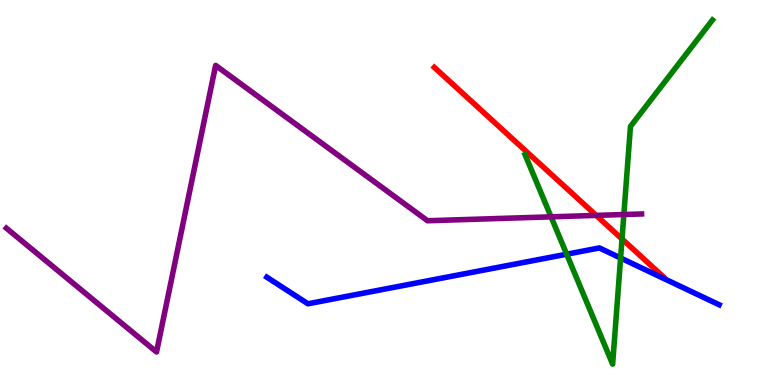[{'lines': ['blue', 'red'], 'intersections': []}, {'lines': ['green', 'red'], 'intersections': [{'x': 8.03, 'y': 3.79}]}, {'lines': ['purple', 'red'], 'intersections': [{'x': 7.69, 'y': 4.41}]}, {'lines': ['blue', 'green'], 'intersections': [{'x': 7.31, 'y': 3.4}, {'x': 8.01, 'y': 3.3}]}, {'lines': ['blue', 'purple'], 'intersections': []}, {'lines': ['green', 'purple'], 'intersections': [{'x': 7.11, 'y': 4.37}, {'x': 8.05, 'y': 4.43}]}]